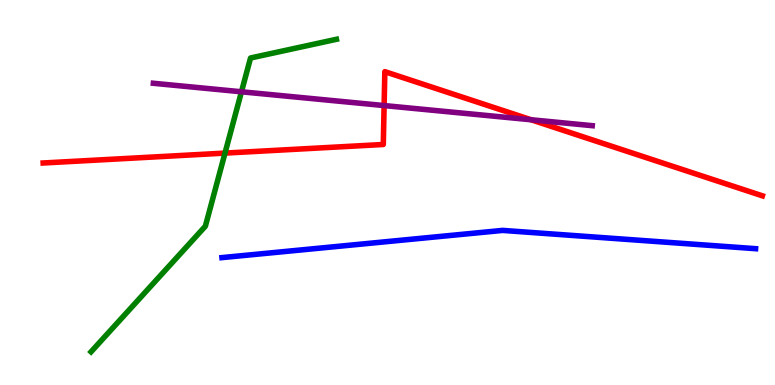[{'lines': ['blue', 'red'], 'intersections': []}, {'lines': ['green', 'red'], 'intersections': [{'x': 2.9, 'y': 6.02}]}, {'lines': ['purple', 'red'], 'intersections': [{'x': 4.96, 'y': 7.26}, {'x': 6.85, 'y': 6.89}]}, {'lines': ['blue', 'green'], 'intersections': []}, {'lines': ['blue', 'purple'], 'intersections': []}, {'lines': ['green', 'purple'], 'intersections': [{'x': 3.12, 'y': 7.62}]}]